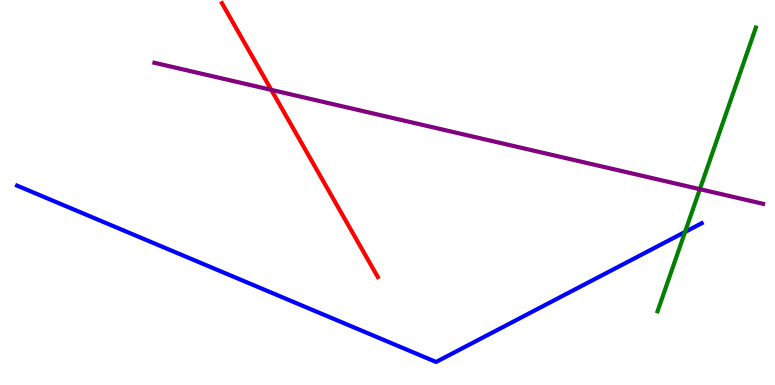[{'lines': ['blue', 'red'], 'intersections': []}, {'lines': ['green', 'red'], 'intersections': []}, {'lines': ['purple', 'red'], 'intersections': [{'x': 3.5, 'y': 7.67}]}, {'lines': ['blue', 'green'], 'intersections': [{'x': 8.84, 'y': 3.98}]}, {'lines': ['blue', 'purple'], 'intersections': []}, {'lines': ['green', 'purple'], 'intersections': [{'x': 9.03, 'y': 5.09}]}]